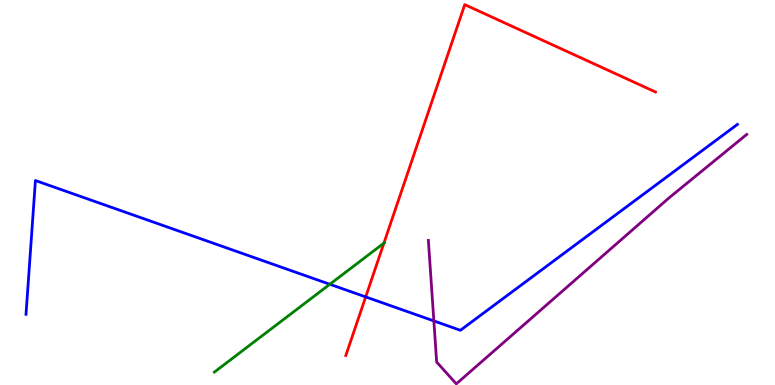[{'lines': ['blue', 'red'], 'intersections': [{'x': 4.72, 'y': 2.29}]}, {'lines': ['green', 'red'], 'intersections': [{'x': 4.95, 'y': 3.68}]}, {'lines': ['purple', 'red'], 'intersections': []}, {'lines': ['blue', 'green'], 'intersections': [{'x': 4.26, 'y': 2.62}]}, {'lines': ['blue', 'purple'], 'intersections': [{'x': 5.6, 'y': 1.66}]}, {'lines': ['green', 'purple'], 'intersections': []}]